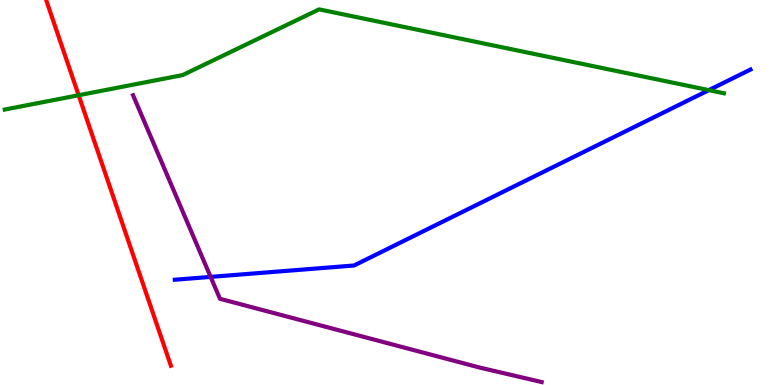[{'lines': ['blue', 'red'], 'intersections': []}, {'lines': ['green', 'red'], 'intersections': [{'x': 1.01, 'y': 7.53}]}, {'lines': ['purple', 'red'], 'intersections': []}, {'lines': ['blue', 'green'], 'intersections': [{'x': 9.15, 'y': 7.66}]}, {'lines': ['blue', 'purple'], 'intersections': [{'x': 2.72, 'y': 2.81}]}, {'lines': ['green', 'purple'], 'intersections': []}]